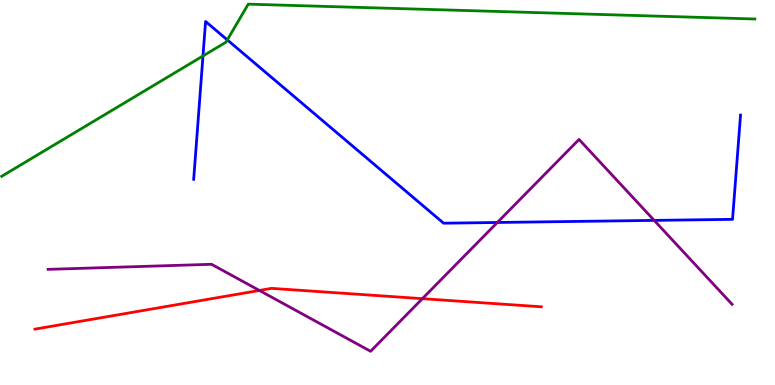[{'lines': ['blue', 'red'], 'intersections': []}, {'lines': ['green', 'red'], 'intersections': []}, {'lines': ['purple', 'red'], 'intersections': [{'x': 3.35, 'y': 2.46}, {'x': 5.45, 'y': 2.24}]}, {'lines': ['blue', 'green'], 'intersections': [{'x': 2.62, 'y': 8.55}, {'x': 2.93, 'y': 8.96}]}, {'lines': ['blue', 'purple'], 'intersections': [{'x': 6.42, 'y': 4.22}, {'x': 8.44, 'y': 4.28}]}, {'lines': ['green', 'purple'], 'intersections': []}]